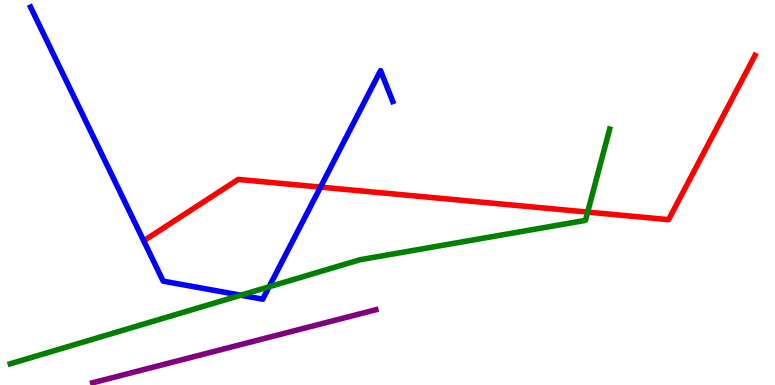[{'lines': ['blue', 'red'], 'intersections': [{'x': 4.14, 'y': 5.14}]}, {'lines': ['green', 'red'], 'intersections': [{'x': 7.58, 'y': 4.49}]}, {'lines': ['purple', 'red'], 'intersections': []}, {'lines': ['blue', 'green'], 'intersections': [{'x': 3.11, 'y': 2.33}, {'x': 3.47, 'y': 2.55}]}, {'lines': ['blue', 'purple'], 'intersections': []}, {'lines': ['green', 'purple'], 'intersections': []}]